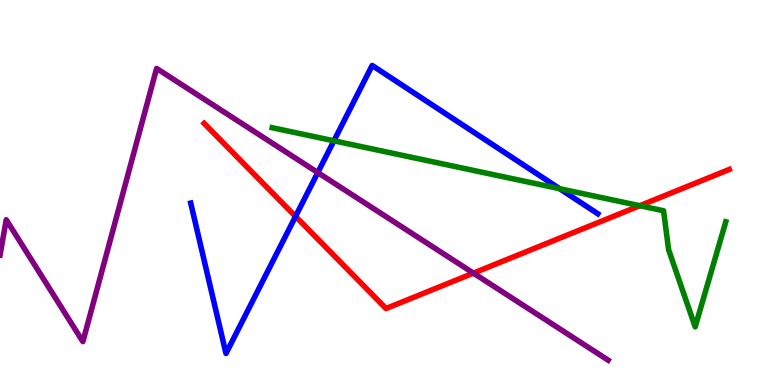[{'lines': ['blue', 'red'], 'intersections': [{'x': 3.81, 'y': 4.38}]}, {'lines': ['green', 'red'], 'intersections': [{'x': 8.26, 'y': 4.66}]}, {'lines': ['purple', 'red'], 'intersections': [{'x': 6.11, 'y': 2.91}]}, {'lines': ['blue', 'green'], 'intersections': [{'x': 4.31, 'y': 6.34}, {'x': 7.22, 'y': 5.1}]}, {'lines': ['blue', 'purple'], 'intersections': [{'x': 4.1, 'y': 5.52}]}, {'lines': ['green', 'purple'], 'intersections': []}]